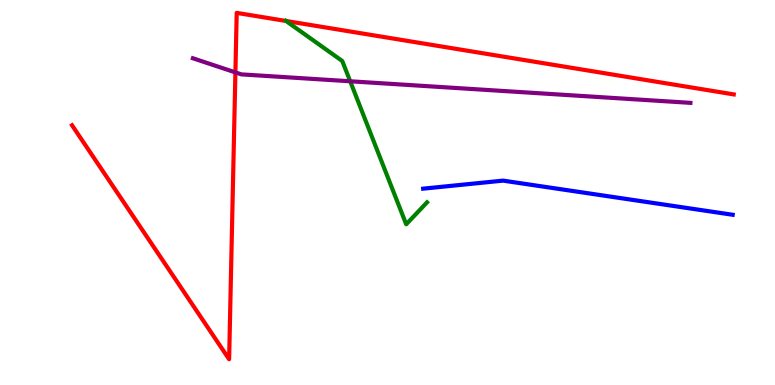[{'lines': ['blue', 'red'], 'intersections': []}, {'lines': ['green', 'red'], 'intersections': [{'x': 3.69, 'y': 9.46}]}, {'lines': ['purple', 'red'], 'intersections': [{'x': 3.04, 'y': 8.12}]}, {'lines': ['blue', 'green'], 'intersections': []}, {'lines': ['blue', 'purple'], 'intersections': []}, {'lines': ['green', 'purple'], 'intersections': [{'x': 4.52, 'y': 7.89}]}]